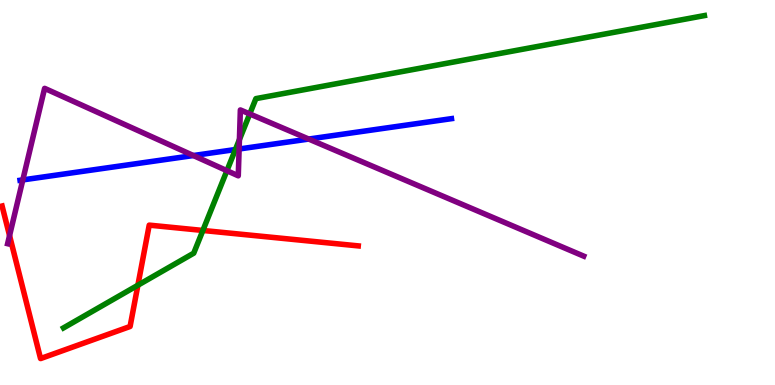[{'lines': ['blue', 'red'], 'intersections': []}, {'lines': ['green', 'red'], 'intersections': [{'x': 1.78, 'y': 2.59}, {'x': 2.62, 'y': 4.01}]}, {'lines': ['purple', 'red'], 'intersections': [{'x': 0.123, 'y': 3.88}]}, {'lines': ['blue', 'green'], 'intersections': [{'x': 3.04, 'y': 6.12}]}, {'lines': ['blue', 'purple'], 'intersections': [{'x': 0.294, 'y': 5.33}, {'x': 2.49, 'y': 5.96}, {'x': 3.09, 'y': 6.13}, {'x': 3.98, 'y': 6.39}]}, {'lines': ['green', 'purple'], 'intersections': [{'x': 2.93, 'y': 5.57}, {'x': 3.09, 'y': 6.37}, {'x': 3.22, 'y': 7.04}]}]